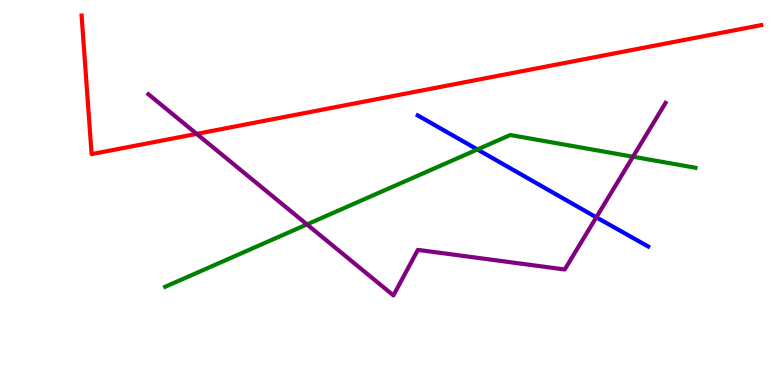[{'lines': ['blue', 'red'], 'intersections': []}, {'lines': ['green', 'red'], 'intersections': []}, {'lines': ['purple', 'red'], 'intersections': [{'x': 2.54, 'y': 6.52}]}, {'lines': ['blue', 'green'], 'intersections': [{'x': 6.16, 'y': 6.12}]}, {'lines': ['blue', 'purple'], 'intersections': [{'x': 7.69, 'y': 4.36}]}, {'lines': ['green', 'purple'], 'intersections': [{'x': 3.96, 'y': 4.17}, {'x': 8.17, 'y': 5.93}]}]